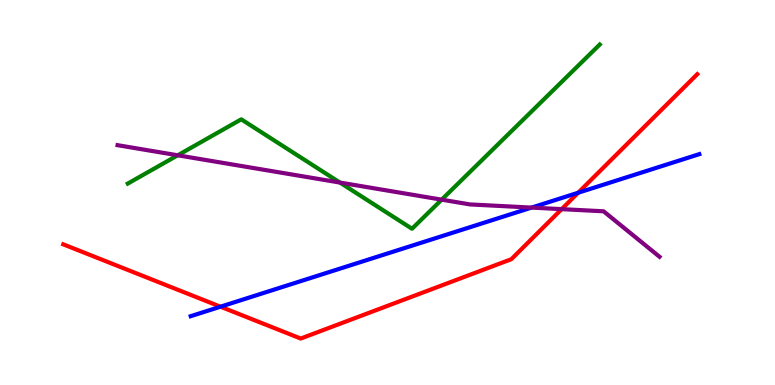[{'lines': ['blue', 'red'], 'intersections': [{'x': 2.84, 'y': 2.03}, {'x': 7.46, 'y': 4.99}]}, {'lines': ['green', 'red'], 'intersections': []}, {'lines': ['purple', 'red'], 'intersections': [{'x': 7.25, 'y': 4.57}]}, {'lines': ['blue', 'green'], 'intersections': []}, {'lines': ['blue', 'purple'], 'intersections': [{'x': 6.86, 'y': 4.61}]}, {'lines': ['green', 'purple'], 'intersections': [{'x': 2.29, 'y': 5.97}, {'x': 4.39, 'y': 5.26}, {'x': 5.7, 'y': 4.81}]}]